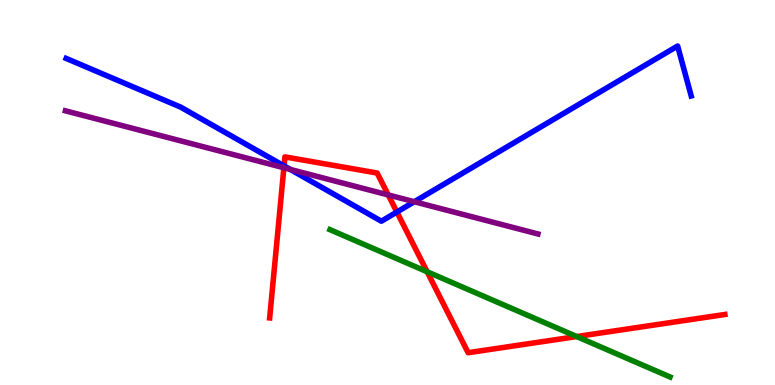[{'lines': ['blue', 'red'], 'intersections': [{'x': 3.67, 'y': 5.69}, {'x': 5.12, 'y': 4.49}]}, {'lines': ['green', 'red'], 'intersections': [{'x': 5.51, 'y': 2.94}, {'x': 7.44, 'y': 1.26}]}, {'lines': ['purple', 'red'], 'intersections': [{'x': 3.66, 'y': 5.64}, {'x': 5.01, 'y': 4.94}]}, {'lines': ['blue', 'green'], 'intersections': []}, {'lines': ['blue', 'purple'], 'intersections': [{'x': 3.75, 'y': 5.6}, {'x': 5.35, 'y': 4.76}]}, {'lines': ['green', 'purple'], 'intersections': []}]